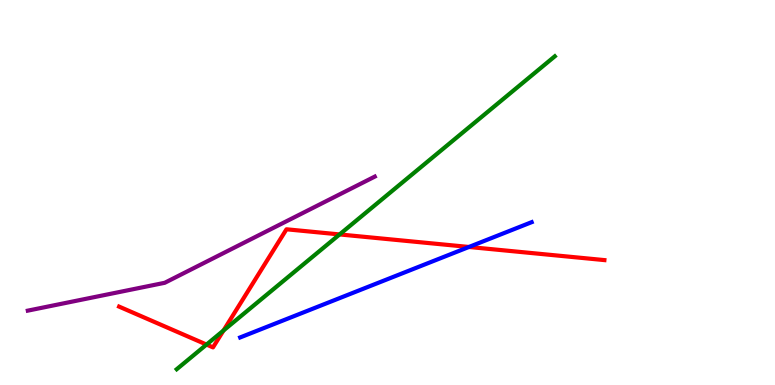[{'lines': ['blue', 'red'], 'intersections': [{'x': 6.05, 'y': 3.59}]}, {'lines': ['green', 'red'], 'intersections': [{'x': 2.66, 'y': 1.05}, {'x': 2.88, 'y': 1.42}, {'x': 4.38, 'y': 3.91}]}, {'lines': ['purple', 'red'], 'intersections': []}, {'lines': ['blue', 'green'], 'intersections': []}, {'lines': ['blue', 'purple'], 'intersections': []}, {'lines': ['green', 'purple'], 'intersections': []}]